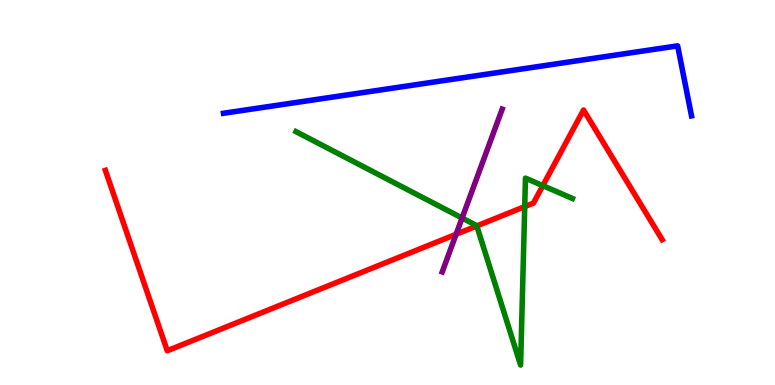[{'lines': ['blue', 'red'], 'intersections': []}, {'lines': ['green', 'red'], 'intersections': [{'x': 6.15, 'y': 4.13}, {'x': 6.77, 'y': 4.63}, {'x': 7.0, 'y': 5.18}]}, {'lines': ['purple', 'red'], 'intersections': [{'x': 5.89, 'y': 3.91}]}, {'lines': ['blue', 'green'], 'intersections': []}, {'lines': ['blue', 'purple'], 'intersections': []}, {'lines': ['green', 'purple'], 'intersections': [{'x': 5.96, 'y': 4.34}]}]